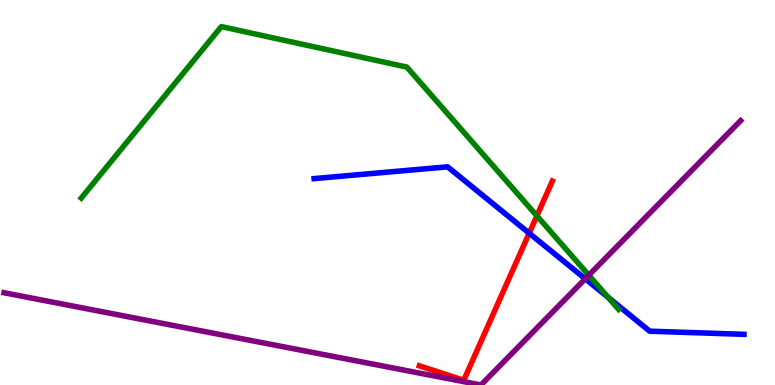[{'lines': ['blue', 'red'], 'intersections': [{'x': 6.83, 'y': 3.94}]}, {'lines': ['green', 'red'], 'intersections': [{'x': 6.93, 'y': 4.39}]}, {'lines': ['purple', 'red'], 'intersections': []}, {'lines': ['blue', 'green'], 'intersections': [{'x': 7.85, 'y': 2.27}]}, {'lines': ['blue', 'purple'], 'intersections': [{'x': 7.55, 'y': 2.76}]}, {'lines': ['green', 'purple'], 'intersections': [{'x': 7.6, 'y': 2.85}]}]